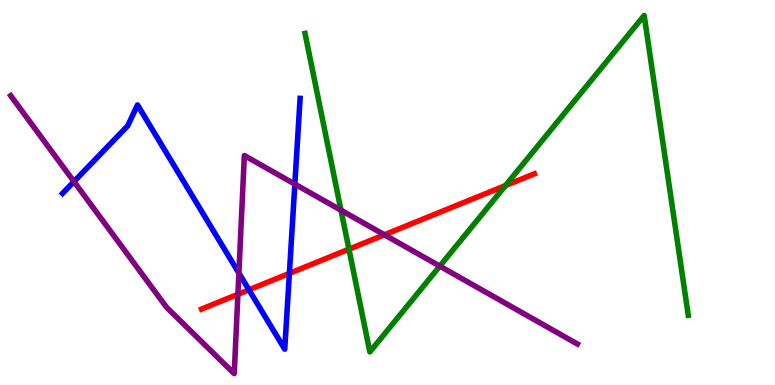[{'lines': ['blue', 'red'], 'intersections': [{'x': 3.21, 'y': 2.47}, {'x': 3.73, 'y': 2.9}]}, {'lines': ['green', 'red'], 'intersections': [{'x': 4.5, 'y': 3.53}, {'x': 6.52, 'y': 5.18}]}, {'lines': ['purple', 'red'], 'intersections': [{'x': 3.07, 'y': 2.36}, {'x': 4.96, 'y': 3.9}]}, {'lines': ['blue', 'green'], 'intersections': []}, {'lines': ['blue', 'purple'], 'intersections': [{'x': 0.954, 'y': 5.28}, {'x': 3.08, 'y': 2.91}, {'x': 3.8, 'y': 5.22}]}, {'lines': ['green', 'purple'], 'intersections': [{'x': 4.4, 'y': 4.54}, {'x': 5.67, 'y': 3.09}]}]